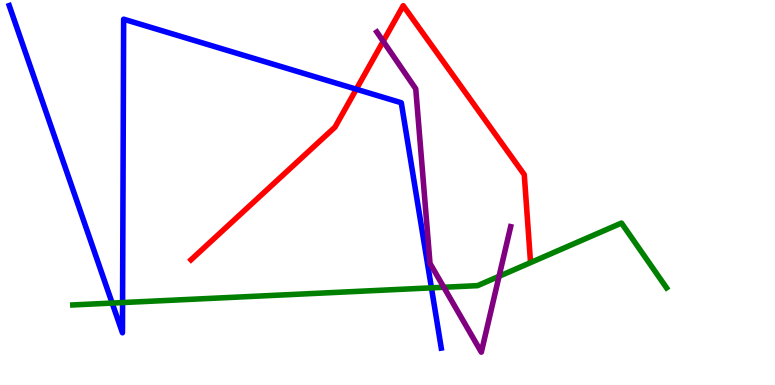[{'lines': ['blue', 'red'], 'intersections': [{'x': 4.6, 'y': 7.68}]}, {'lines': ['green', 'red'], 'intersections': []}, {'lines': ['purple', 'red'], 'intersections': [{'x': 4.94, 'y': 8.93}]}, {'lines': ['blue', 'green'], 'intersections': [{'x': 1.45, 'y': 2.13}, {'x': 1.58, 'y': 2.14}, {'x': 5.57, 'y': 2.52}]}, {'lines': ['blue', 'purple'], 'intersections': []}, {'lines': ['green', 'purple'], 'intersections': [{'x': 5.73, 'y': 2.54}, {'x': 6.44, 'y': 2.82}]}]